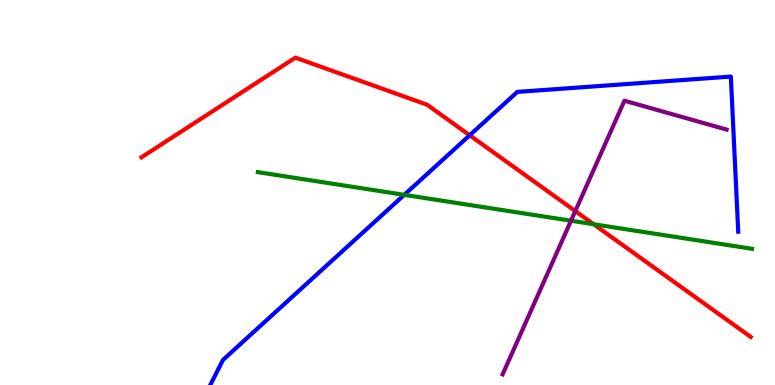[{'lines': ['blue', 'red'], 'intersections': [{'x': 6.06, 'y': 6.49}]}, {'lines': ['green', 'red'], 'intersections': [{'x': 7.66, 'y': 4.18}]}, {'lines': ['purple', 'red'], 'intersections': [{'x': 7.42, 'y': 4.52}]}, {'lines': ['blue', 'green'], 'intersections': [{'x': 5.22, 'y': 4.94}]}, {'lines': ['blue', 'purple'], 'intersections': []}, {'lines': ['green', 'purple'], 'intersections': [{'x': 7.37, 'y': 4.27}]}]